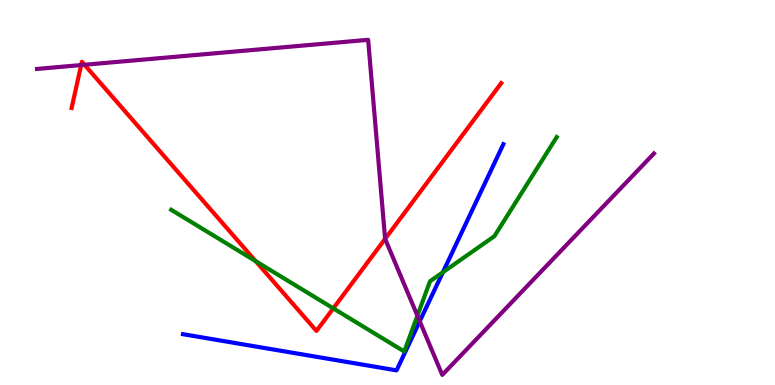[{'lines': ['blue', 'red'], 'intersections': []}, {'lines': ['green', 'red'], 'intersections': [{'x': 3.3, 'y': 3.22}, {'x': 4.3, 'y': 1.99}]}, {'lines': ['purple', 'red'], 'intersections': [{'x': 1.05, 'y': 8.31}, {'x': 1.09, 'y': 8.32}, {'x': 4.97, 'y': 3.8}]}, {'lines': ['blue', 'green'], 'intersections': [{'x': 5.71, 'y': 2.93}]}, {'lines': ['blue', 'purple'], 'intersections': [{'x': 5.42, 'y': 1.66}]}, {'lines': ['green', 'purple'], 'intersections': [{'x': 5.39, 'y': 1.8}]}]